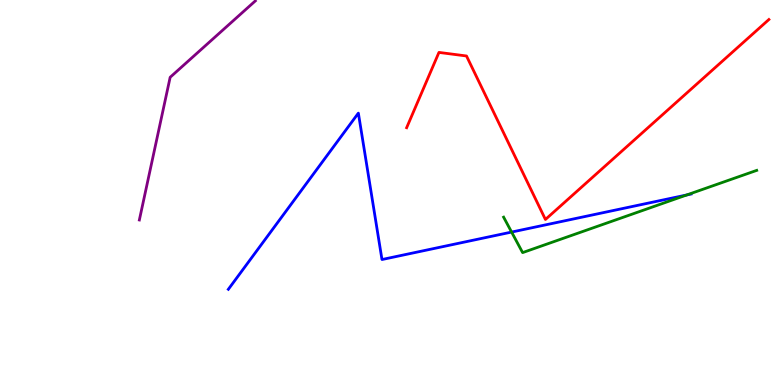[{'lines': ['blue', 'red'], 'intersections': []}, {'lines': ['green', 'red'], 'intersections': []}, {'lines': ['purple', 'red'], 'intersections': []}, {'lines': ['blue', 'green'], 'intersections': [{'x': 6.6, 'y': 3.97}, {'x': 8.86, 'y': 4.94}]}, {'lines': ['blue', 'purple'], 'intersections': []}, {'lines': ['green', 'purple'], 'intersections': []}]